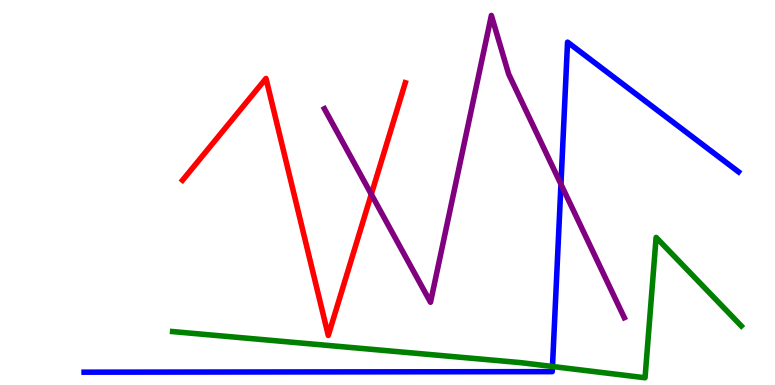[{'lines': ['blue', 'red'], 'intersections': []}, {'lines': ['green', 'red'], 'intersections': []}, {'lines': ['purple', 'red'], 'intersections': [{'x': 4.79, 'y': 4.95}]}, {'lines': ['blue', 'green'], 'intersections': [{'x': 7.13, 'y': 0.48}]}, {'lines': ['blue', 'purple'], 'intersections': [{'x': 7.24, 'y': 5.21}]}, {'lines': ['green', 'purple'], 'intersections': []}]